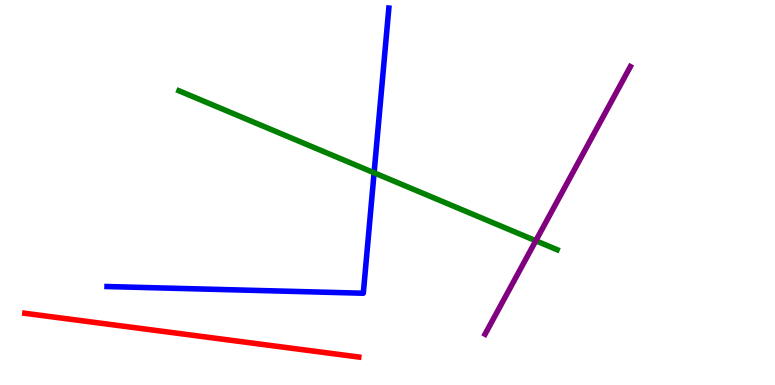[{'lines': ['blue', 'red'], 'intersections': []}, {'lines': ['green', 'red'], 'intersections': []}, {'lines': ['purple', 'red'], 'intersections': []}, {'lines': ['blue', 'green'], 'intersections': [{'x': 4.83, 'y': 5.51}]}, {'lines': ['blue', 'purple'], 'intersections': []}, {'lines': ['green', 'purple'], 'intersections': [{'x': 6.91, 'y': 3.75}]}]